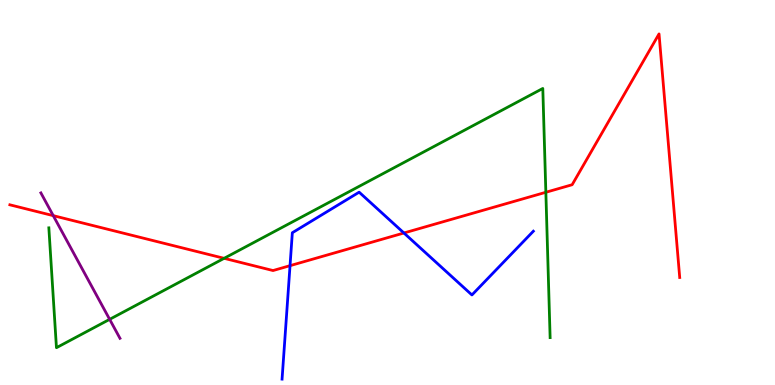[{'lines': ['blue', 'red'], 'intersections': [{'x': 3.74, 'y': 3.1}, {'x': 5.21, 'y': 3.95}]}, {'lines': ['green', 'red'], 'intersections': [{'x': 2.89, 'y': 3.29}, {'x': 7.04, 'y': 5.01}]}, {'lines': ['purple', 'red'], 'intersections': [{'x': 0.687, 'y': 4.4}]}, {'lines': ['blue', 'green'], 'intersections': []}, {'lines': ['blue', 'purple'], 'intersections': []}, {'lines': ['green', 'purple'], 'intersections': [{'x': 1.41, 'y': 1.71}]}]